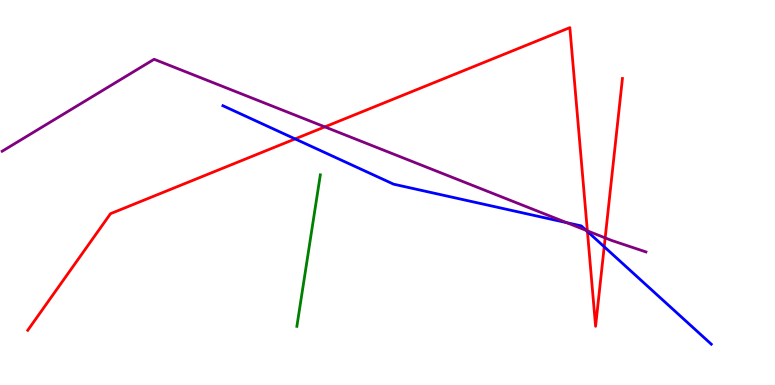[{'lines': ['blue', 'red'], 'intersections': [{'x': 3.81, 'y': 6.39}, {'x': 7.58, 'y': 3.99}, {'x': 7.8, 'y': 3.59}]}, {'lines': ['green', 'red'], 'intersections': []}, {'lines': ['purple', 'red'], 'intersections': [{'x': 4.19, 'y': 6.7}, {'x': 7.58, 'y': 4.0}, {'x': 7.81, 'y': 3.82}]}, {'lines': ['blue', 'green'], 'intersections': []}, {'lines': ['blue', 'purple'], 'intersections': [{'x': 7.31, 'y': 4.22}, {'x': 7.56, 'y': 4.02}]}, {'lines': ['green', 'purple'], 'intersections': []}]